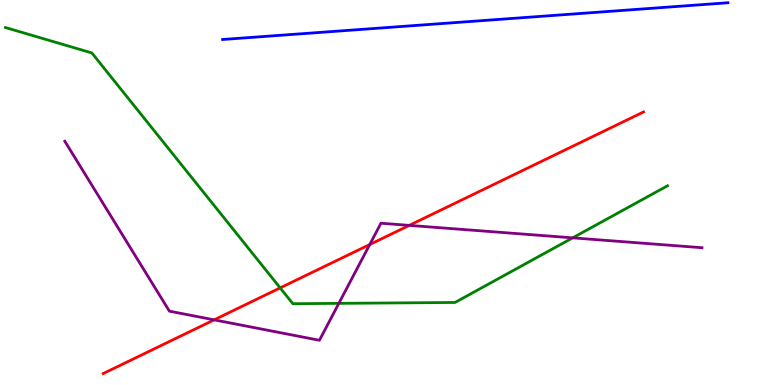[{'lines': ['blue', 'red'], 'intersections': []}, {'lines': ['green', 'red'], 'intersections': [{'x': 3.61, 'y': 2.52}]}, {'lines': ['purple', 'red'], 'intersections': [{'x': 2.76, 'y': 1.69}, {'x': 4.77, 'y': 3.65}, {'x': 5.28, 'y': 4.15}]}, {'lines': ['blue', 'green'], 'intersections': []}, {'lines': ['blue', 'purple'], 'intersections': []}, {'lines': ['green', 'purple'], 'intersections': [{'x': 4.37, 'y': 2.12}, {'x': 7.39, 'y': 3.82}]}]